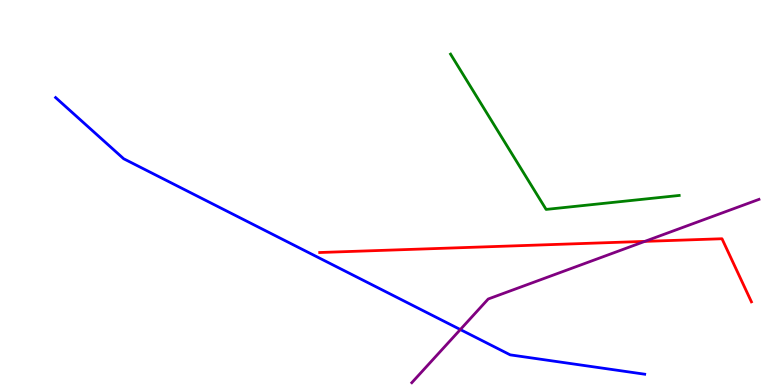[{'lines': ['blue', 'red'], 'intersections': []}, {'lines': ['green', 'red'], 'intersections': []}, {'lines': ['purple', 'red'], 'intersections': [{'x': 8.32, 'y': 3.73}]}, {'lines': ['blue', 'green'], 'intersections': []}, {'lines': ['blue', 'purple'], 'intersections': [{'x': 5.94, 'y': 1.44}]}, {'lines': ['green', 'purple'], 'intersections': []}]